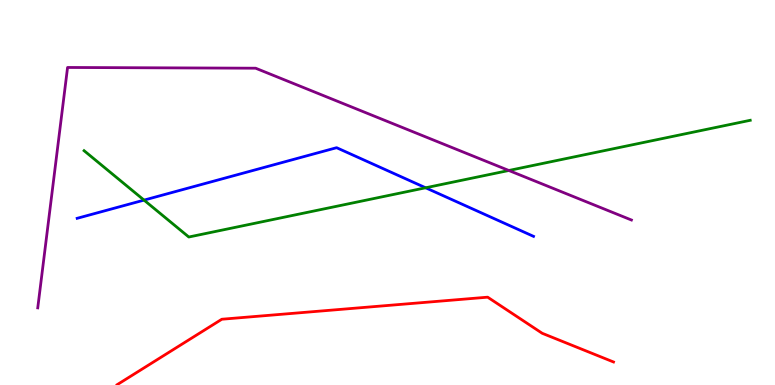[{'lines': ['blue', 'red'], 'intersections': []}, {'lines': ['green', 'red'], 'intersections': []}, {'lines': ['purple', 'red'], 'intersections': []}, {'lines': ['blue', 'green'], 'intersections': [{'x': 1.86, 'y': 4.8}, {'x': 5.49, 'y': 5.12}]}, {'lines': ['blue', 'purple'], 'intersections': []}, {'lines': ['green', 'purple'], 'intersections': [{'x': 6.57, 'y': 5.57}]}]